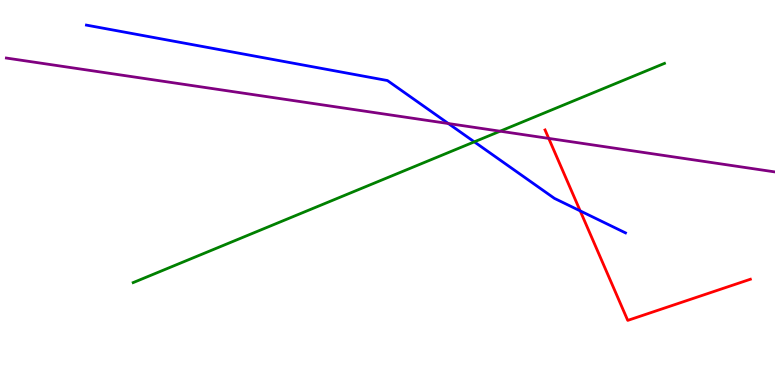[{'lines': ['blue', 'red'], 'intersections': [{'x': 7.49, 'y': 4.52}]}, {'lines': ['green', 'red'], 'intersections': []}, {'lines': ['purple', 'red'], 'intersections': [{'x': 7.08, 'y': 6.41}]}, {'lines': ['blue', 'green'], 'intersections': [{'x': 6.12, 'y': 6.32}]}, {'lines': ['blue', 'purple'], 'intersections': [{'x': 5.79, 'y': 6.79}]}, {'lines': ['green', 'purple'], 'intersections': [{'x': 6.45, 'y': 6.59}]}]